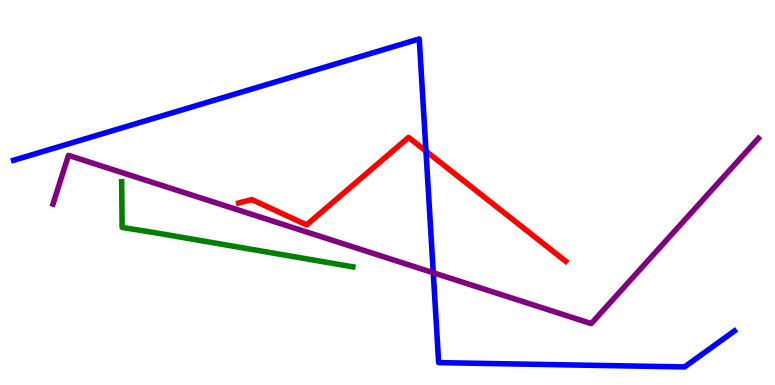[{'lines': ['blue', 'red'], 'intersections': [{'x': 5.5, 'y': 6.07}]}, {'lines': ['green', 'red'], 'intersections': []}, {'lines': ['purple', 'red'], 'intersections': []}, {'lines': ['blue', 'green'], 'intersections': []}, {'lines': ['blue', 'purple'], 'intersections': [{'x': 5.59, 'y': 2.92}]}, {'lines': ['green', 'purple'], 'intersections': []}]